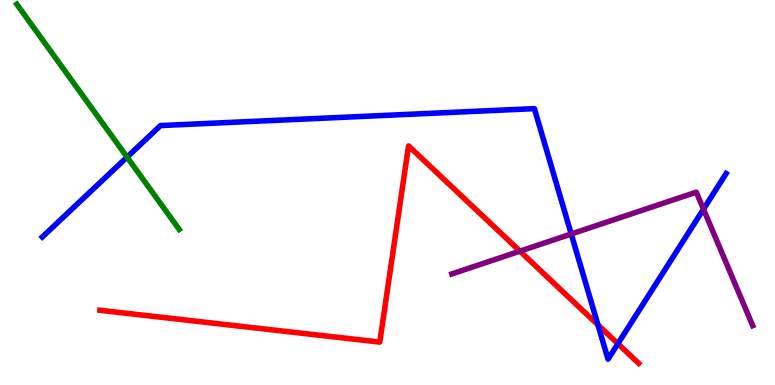[{'lines': ['blue', 'red'], 'intersections': [{'x': 7.72, 'y': 1.56}, {'x': 7.97, 'y': 1.07}]}, {'lines': ['green', 'red'], 'intersections': []}, {'lines': ['purple', 'red'], 'intersections': [{'x': 6.71, 'y': 3.48}]}, {'lines': ['blue', 'green'], 'intersections': [{'x': 1.64, 'y': 5.92}]}, {'lines': ['blue', 'purple'], 'intersections': [{'x': 7.37, 'y': 3.92}, {'x': 9.08, 'y': 4.57}]}, {'lines': ['green', 'purple'], 'intersections': []}]